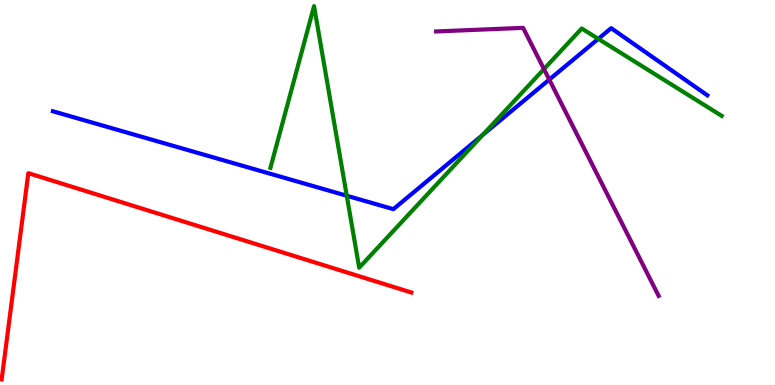[{'lines': ['blue', 'red'], 'intersections': []}, {'lines': ['green', 'red'], 'intersections': []}, {'lines': ['purple', 'red'], 'intersections': []}, {'lines': ['blue', 'green'], 'intersections': [{'x': 4.47, 'y': 4.92}, {'x': 6.23, 'y': 6.5}, {'x': 7.72, 'y': 8.99}]}, {'lines': ['blue', 'purple'], 'intersections': [{'x': 7.09, 'y': 7.93}]}, {'lines': ['green', 'purple'], 'intersections': [{'x': 7.02, 'y': 8.21}]}]